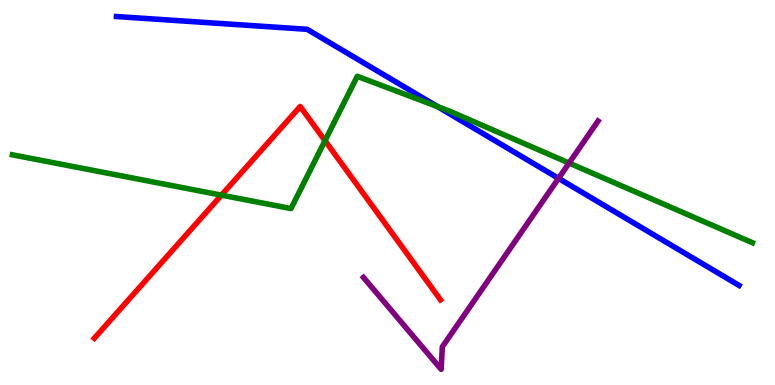[{'lines': ['blue', 'red'], 'intersections': []}, {'lines': ['green', 'red'], 'intersections': [{'x': 2.86, 'y': 4.93}, {'x': 4.19, 'y': 6.35}]}, {'lines': ['purple', 'red'], 'intersections': []}, {'lines': ['blue', 'green'], 'intersections': [{'x': 5.64, 'y': 7.23}]}, {'lines': ['blue', 'purple'], 'intersections': [{'x': 7.21, 'y': 5.37}]}, {'lines': ['green', 'purple'], 'intersections': [{'x': 7.34, 'y': 5.76}]}]